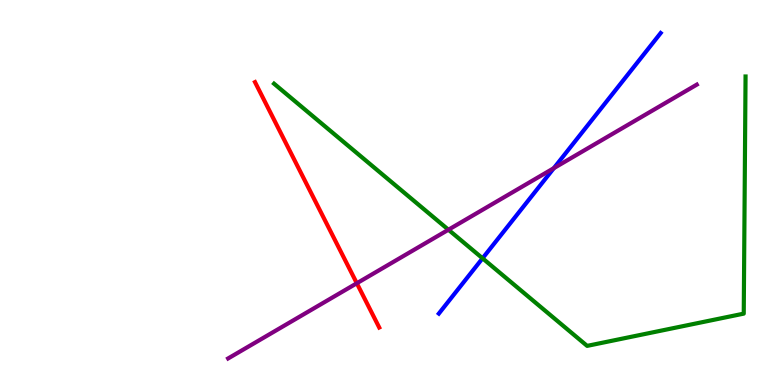[{'lines': ['blue', 'red'], 'intersections': []}, {'lines': ['green', 'red'], 'intersections': []}, {'lines': ['purple', 'red'], 'intersections': [{'x': 4.6, 'y': 2.64}]}, {'lines': ['blue', 'green'], 'intersections': [{'x': 6.23, 'y': 3.29}]}, {'lines': ['blue', 'purple'], 'intersections': [{'x': 7.15, 'y': 5.63}]}, {'lines': ['green', 'purple'], 'intersections': [{'x': 5.79, 'y': 4.03}]}]